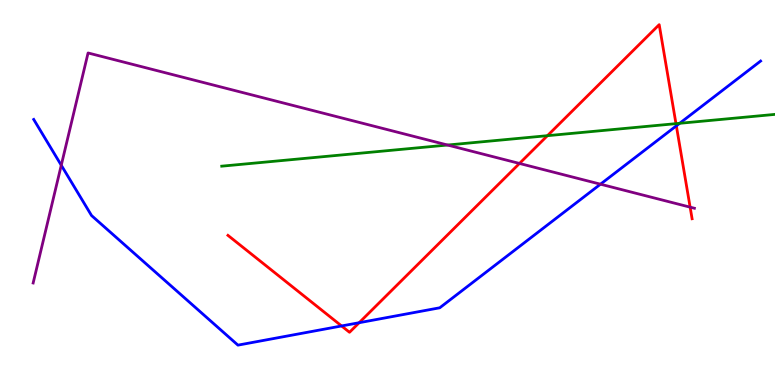[{'lines': ['blue', 'red'], 'intersections': [{'x': 4.41, 'y': 1.53}, {'x': 4.63, 'y': 1.62}, {'x': 8.73, 'y': 6.73}]}, {'lines': ['green', 'red'], 'intersections': [{'x': 7.06, 'y': 6.48}, {'x': 8.72, 'y': 6.79}]}, {'lines': ['purple', 'red'], 'intersections': [{'x': 6.7, 'y': 5.75}, {'x': 8.9, 'y': 4.62}]}, {'lines': ['blue', 'green'], 'intersections': [{'x': 8.77, 'y': 6.8}]}, {'lines': ['blue', 'purple'], 'intersections': [{'x': 0.791, 'y': 5.71}, {'x': 7.75, 'y': 5.22}]}, {'lines': ['green', 'purple'], 'intersections': [{'x': 5.78, 'y': 6.23}]}]